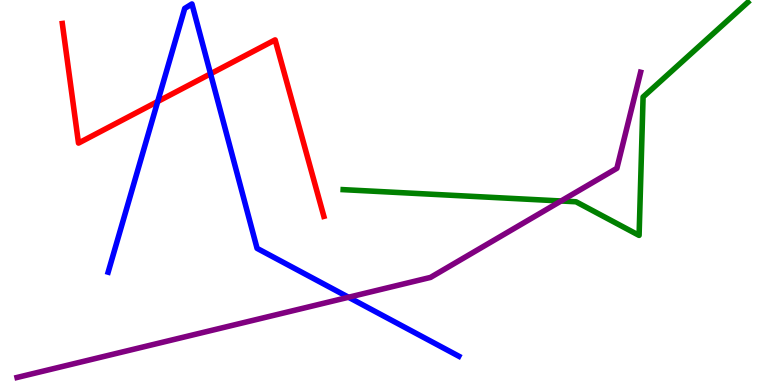[{'lines': ['blue', 'red'], 'intersections': [{'x': 2.03, 'y': 7.36}, {'x': 2.72, 'y': 8.08}]}, {'lines': ['green', 'red'], 'intersections': []}, {'lines': ['purple', 'red'], 'intersections': []}, {'lines': ['blue', 'green'], 'intersections': []}, {'lines': ['blue', 'purple'], 'intersections': [{'x': 4.5, 'y': 2.28}]}, {'lines': ['green', 'purple'], 'intersections': [{'x': 7.24, 'y': 4.78}]}]